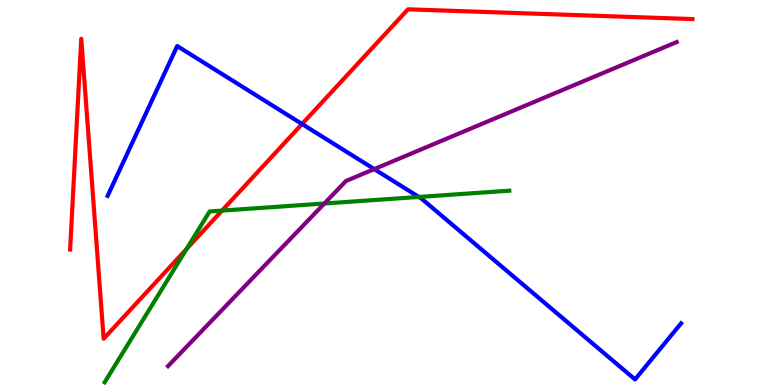[{'lines': ['blue', 'red'], 'intersections': [{'x': 3.9, 'y': 6.78}]}, {'lines': ['green', 'red'], 'intersections': [{'x': 2.41, 'y': 3.53}, {'x': 2.86, 'y': 4.53}]}, {'lines': ['purple', 'red'], 'intersections': []}, {'lines': ['blue', 'green'], 'intersections': [{'x': 5.4, 'y': 4.88}]}, {'lines': ['blue', 'purple'], 'intersections': [{'x': 4.83, 'y': 5.61}]}, {'lines': ['green', 'purple'], 'intersections': [{'x': 4.19, 'y': 4.71}]}]